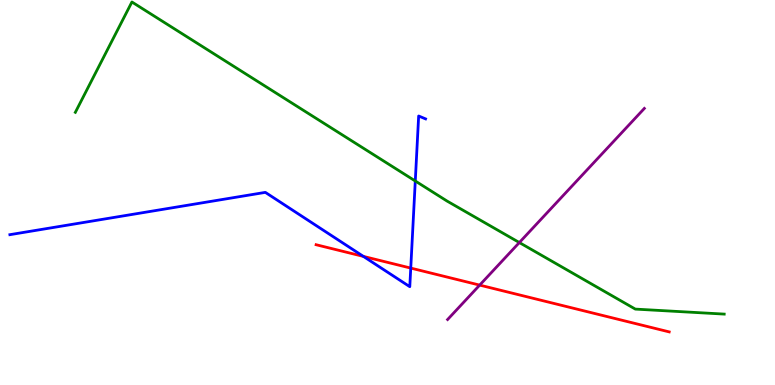[{'lines': ['blue', 'red'], 'intersections': [{'x': 4.69, 'y': 3.34}, {'x': 5.3, 'y': 3.04}]}, {'lines': ['green', 'red'], 'intersections': []}, {'lines': ['purple', 'red'], 'intersections': [{'x': 6.19, 'y': 2.59}]}, {'lines': ['blue', 'green'], 'intersections': [{'x': 5.36, 'y': 5.3}]}, {'lines': ['blue', 'purple'], 'intersections': []}, {'lines': ['green', 'purple'], 'intersections': [{'x': 6.7, 'y': 3.7}]}]